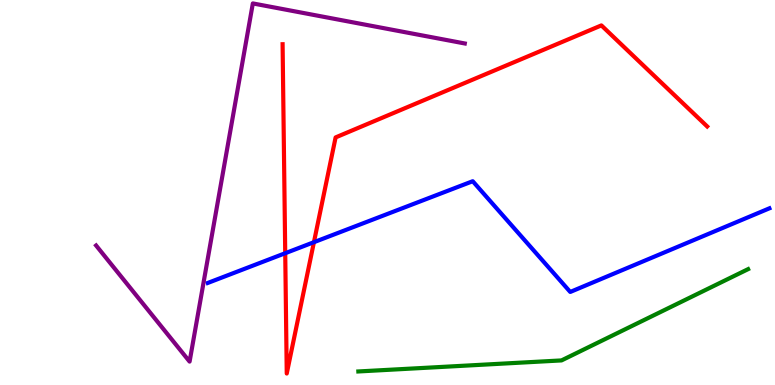[{'lines': ['blue', 'red'], 'intersections': [{'x': 3.68, 'y': 3.42}, {'x': 4.05, 'y': 3.71}]}, {'lines': ['green', 'red'], 'intersections': []}, {'lines': ['purple', 'red'], 'intersections': []}, {'lines': ['blue', 'green'], 'intersections': []}, {'lines': ['blue', 'purple'], 'intersections': []}, {'lines': ['green', 'purple'], 'intersections': []}]